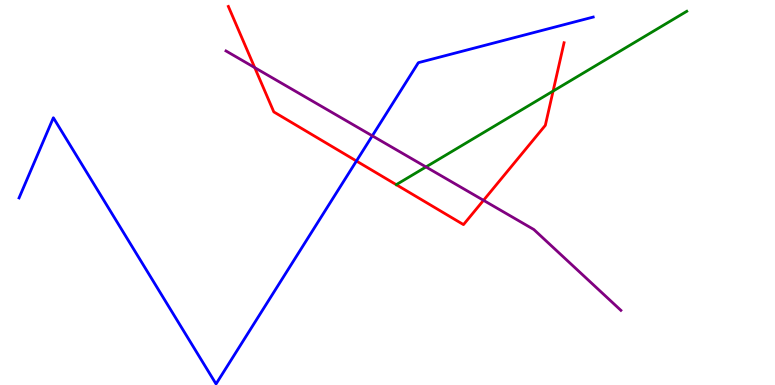[{'lines': ['blue', 'red'], 'intersections': [{'x': 4.6, 'y': 5.82}]}, {'lines': ['green', 'red'], 'intersections': [{'x': 7.14, 'y': 7.63}]}, {'lines': ['purple', 'red'], 'intersections': [{'x': 3.29, 'y': 8.24}, {'x': 6.24, 'y': 4.8}]}, {'lines': ['blue', 'green'], 'intersections': []}, {'lines': ['blue', 'purple'], 'intersections': [{'x': 4.8, 'y': 6.47}]}, {'lines': ['green', 'purple'], 'intersections': [{'x': 5.5, 'y': 5.66}]}]